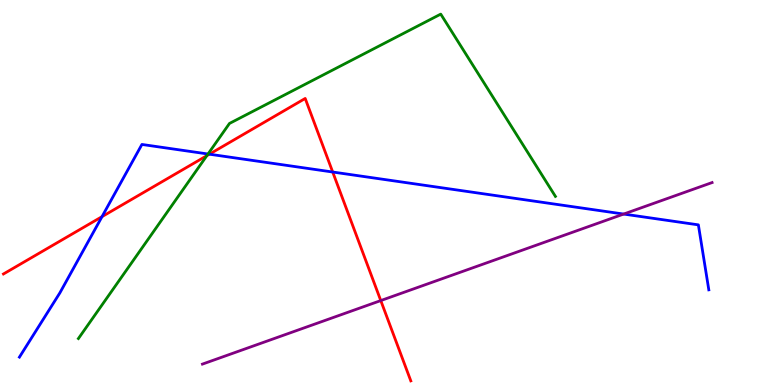[{'lines': ['blue', 'red'], 'intersections': [{'x': 1.32, 'y': 4.37}, {'x': 2.7, 'y': 5.99}, {'x': 4.29, 'y': 5.53}]}, {'lines': ['green', 'red'], 'intersections': [{'x': 2.67, 'y': 5.96}]}, {'lines': ['purple', 'red'], 'intersections': [{'x': 4.91, 'y': 2.19}]}, {'lines': ['blue', 'green'], 'intersections': [{'x': 2.68, 'y': 6.0}]}, {'lines': ['blue', 'purple'], 'intersections': [{'x': 8.05, 'y': 4.44}]}, {'lines': ['green', 'purple'], 'intersections': []}]